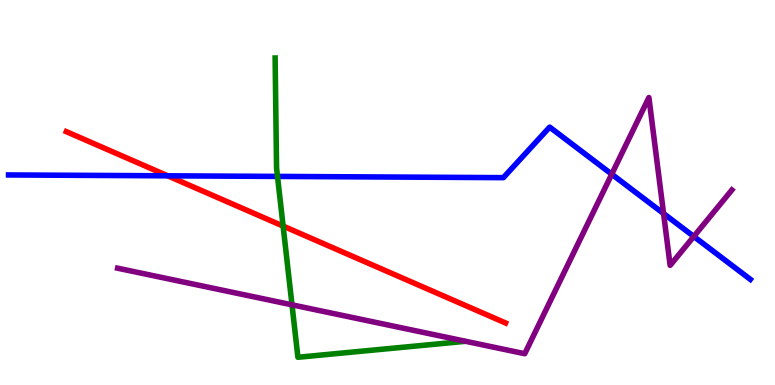[{'lines': ['blue', 'red'], 'intersections': [{'x': 2.16, 'y': 5.43}]}, {'lines': ['green', 'red'], 'intersections': [{'x': 3.65, 'y': 4.13}]}, {'lines': ['purple', 'red'], 'intersections': []}, {'lines': ['blue', 'green'], 'intersections': [{'x': 3.58, 'y': 5.42}]}, {'lines': ['blue', 'purple'], 'intersections': [{'x': 7.89, 'y': 5.48}, {'x': 8.56, 'y': 4.45}, {'x': 8.95, 'y': 3.86}]}, {'lines': ['green', 'purple'], 'intersections': [{'x': 3.77, 'y': 2.08}]}]